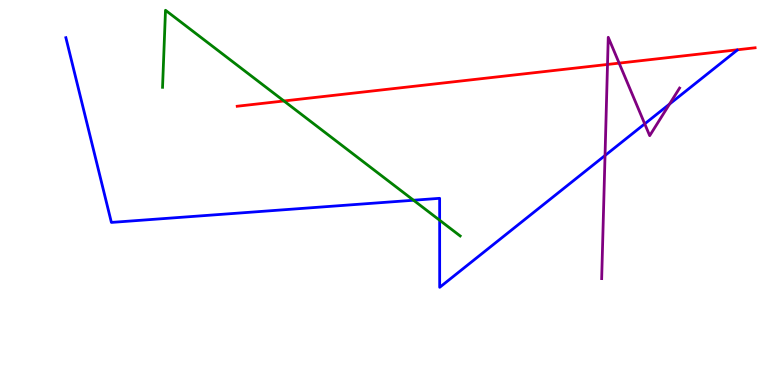[{'lines': ['blue', 'red'], 'intersections': []}, {'lines': ['green', 'red'], 'intersections': [{'x': 3.66, 'y': 7.38}]}, {'lines': ['purple', 'red'], 'intersections': [{'x': 7.84, 'y': 8.33}, {'x': 7.99, 'y': 8.36}]}, {'lines': ['blue', 'green'], 'intersections': [{'x': 5.34, 'y': 4.8}, {'x': 5.67, 'y': 4.28}]}, {'lines': ['blue', 'purple'], 'intersections': [{'x': 7.81, 'y': 5.96}, {'x': 8.32, 'y': 6.78}, {'x': 8.64, 'y': 7.3}]}, {'lines': ['green', 'purple'], 'intersections': []}]